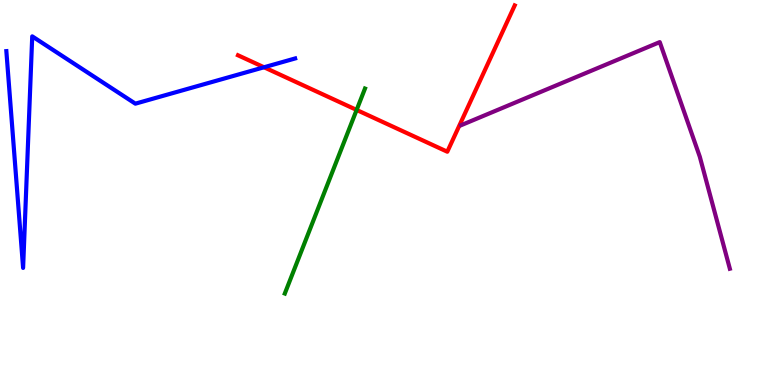[{'lines': ['blue', 'red'], 'intersections': [{'x': 3.41, 'y': 8.25}]}, {'lines': ['green', 'red'], 'intersections': [{'x': 4.6, 'y': 7.14}]}, {'lines': ['purple', 'red'], 'intersections': []}, {'lines': ['blue', 'green'], 'intersections': []}, {'lines': ['blue', 'purple'], 'intersections': []}, {'lines': ['green', 'purple'], 'intersections': []}]